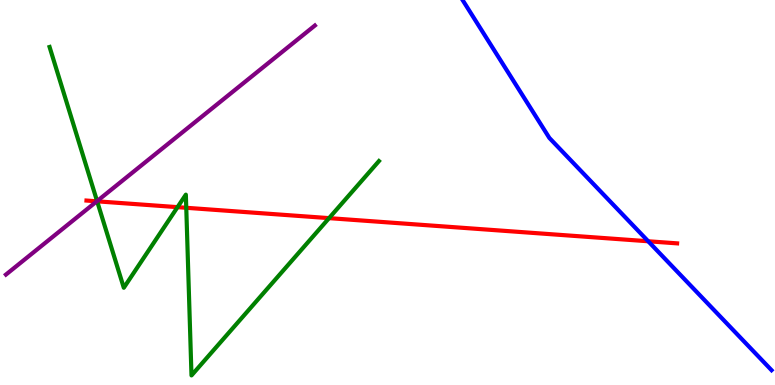[{'lines': ['blue', 'red'], 'intersections': [{'x': 8.36, 'y': 3.73}]}, {'lines': ['green', 'red'], 'intersections': [{'x': 1.25, 'y': 4.77}, {'x': 2.29, 'y': 4.62}, {'x': 2.4, 'y': 4.6}, {'x': 4.25, 'y': 4.33}]}, {'lines': ['purple', 'red'], 'intersections': [{'x': 1.25, 'y': 4.77}]}, {'lines': ['blue', 'green'], 'intersections': []}, {'lines': ['blue', 'purple'], 'intersections': []}, {'lines': ['green', 'purple'], 'intersections': [{'x': 1.25, 'y': 4.78}]}]